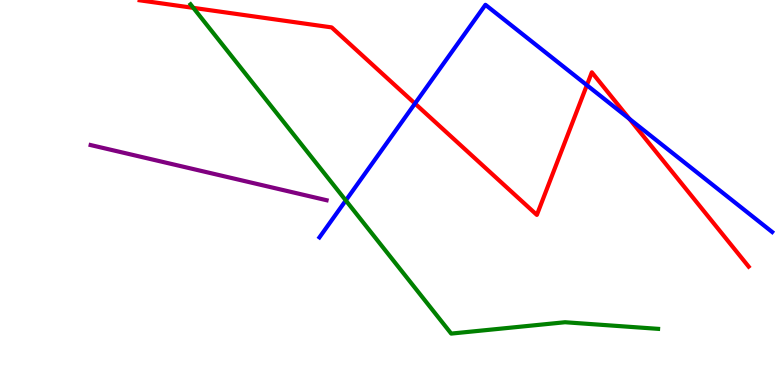[{'lines': ['blue', 'red'], 'intersections': [{'x': 5.35, 'y': 7.31}, {'x': 7.57, 'y': 7.79}, {'x': 8.12, 'y': 6.91}]}, {'lines': ['green', 'red'], 'intersections': [{'x': 2.49, 'y': 9.8}]}, {'lines': ['purple', 'red'], 'intersections': []}, {'lines': ['blue', 'green'], 'intersections': [{'x': 4.46, 'y': 4.79}]}, {'lines': ['blue', 'purple'], 'intersections': []}, {'lines': ['green', 'purple'], 'intersections': []}]